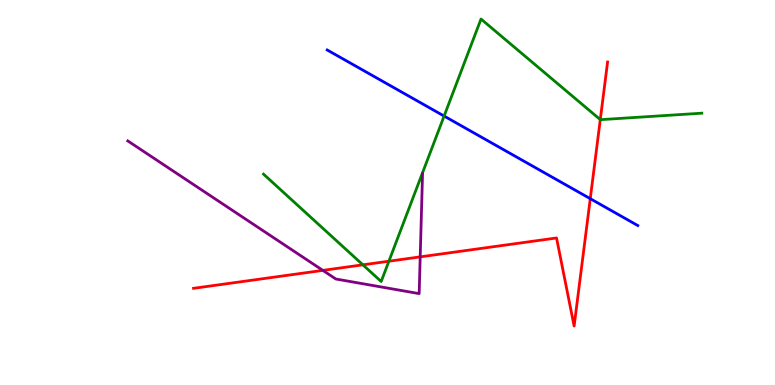[{'lines': ['blue', 'red'], 'intersections': [{'x': 7.62, 'y': 4.84}]}, {'lines': ['green', 'red'], 'intersections': [{'x': 4.68, 'y': 3.12}, {'x': 5.02, 'y': 3.22}, {'x': 7.75, 'y': 6.89}]}, {'lines': ['purple', 'red'], 'intersections': [{'x': 4.17, 'y': 2.98}, {'x': 5.42, 'y': 3.33}]}, {'lines': ['blue', 'green'], 'intersections': [{'x': 5.73, 'y': 6.99}]}, {'lines': ['blue', 'purple'], 'intersections': []}, {'lines': ['green', 'purple'], 'intersections': []}]